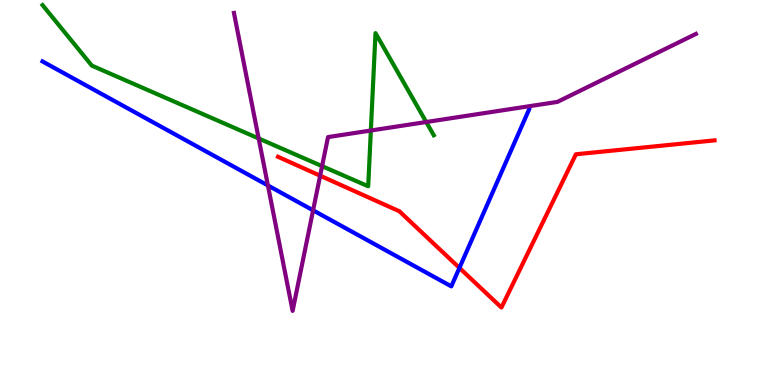[{'lines': ['blue', 'red'], 'intersections': [{'x': 5.93, 'y': 3.04}]}, {'lines': ['green', 'red'], 'intersections': []}, {'lines': ['purple', 'red'], 'intersections': [{'x': 4.13, 'y': 5.44}]}, {'lines': ['blue', 'green'], 'intersections': []}, {'lines': ['blue', 'purple'], 'intersections': [{'x': 3.46, 'y': 5.18}, {'x': 4.04, 'y': 4.54}]}, {'lines': ['green', 'purple'], 'intersections': [{'x': 3.34, 'y': 6.4}, {'x': 4.16, 'y': 5.68}, {'x': 4.79, 'y': 6.61}, {'x': 5.5, 'y': 6.83}]}]